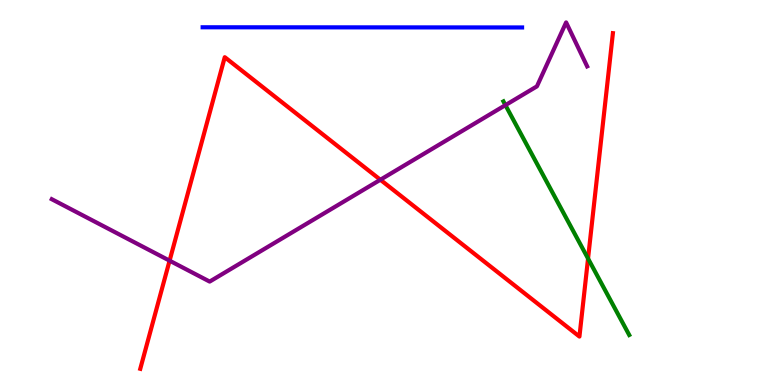[{'lines': ['blue', 'red'], 'intersections': []}, {'lines': ['green', 'red'], 'intersections': [{'x': 7.59, 'y': 3.28}]}, {'lines': ['purple', 'red'], 'intersections': [{'x': 2.19, 'y': 3.23}, {'x': 4.91, 'y': 5.33}]}, {'lines': ['blue', 'green'], 'intersections': []}, {'lines': ['blue', 'purple'], 'intersections': []}, {'lines': ['green', 'purple'], 'intersections': [{'x': 6.52, 'y': 7.27}]}]